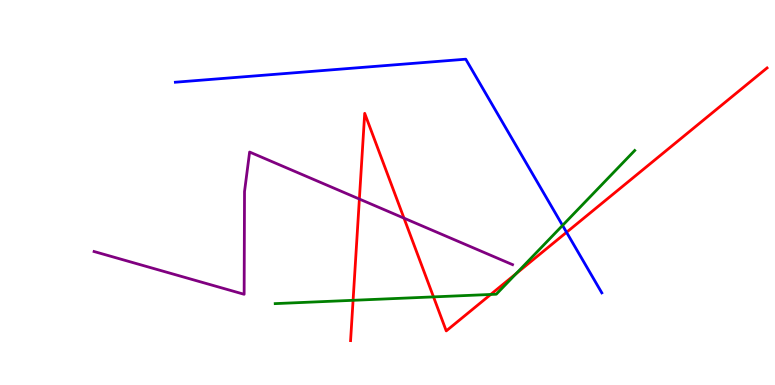[{'lines': ['blue', 'red'], 'intersections': [{'x': 7.31, 'y': 3.97}]}, {'lines': ['green', 'red'], 'intersections': [{'x': 4.56, 'y': 2.2}, {'x': 5.59, 'y': 2.29}, {'x': 6.33, 'y': 2.35}, {'x': 6.66, 'y': 2.89}]}, {'lines': ['purple', 'red'], 'intersections': [{'x': 4.64, 'y': 4.83}, {'x': 5.21, 'y': 4.33}]}, {'lines': ['blue', 'green'], 'intersections': [{'x': 7.26, 'y': 4.14}]}, {'lines': ['blue', 'purple'], 'intersections': []}, {'lines': ['green', 'purple'], 'intersections': []}]